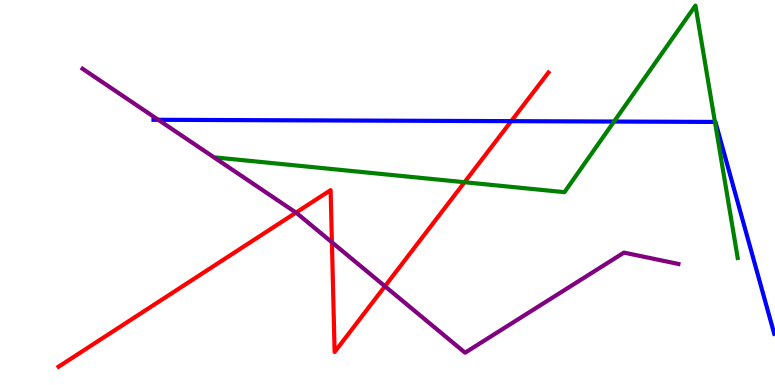[{'lines': ['blue', 'red'], 'intersections': [{'x': 6.6, 'y': 6.85}]}, {'lines': ['green', 'red'], 'intersections': [{'x': 5.99, 'y': 5.27}]}, {'lines': ['purple', 'red'], 'intersections': [{'x': 3.82, 'y': 4.48}, {'x': 4.28, 'y': 3.71}, {'x': 4.97, 'y': 2.56}]}, {'lines': ['blue', 'green'], 'intersections': [{'x': 7.92, 'y': 6.84}, {'x': 9.23, 'y': 6.83}]}, {'lines': ['blue', 'purple'], 'intersections': [{'x': 2.04, 'y': 6.89}]}, {'lines': ['green', 'purple'], 'intersections': []}]